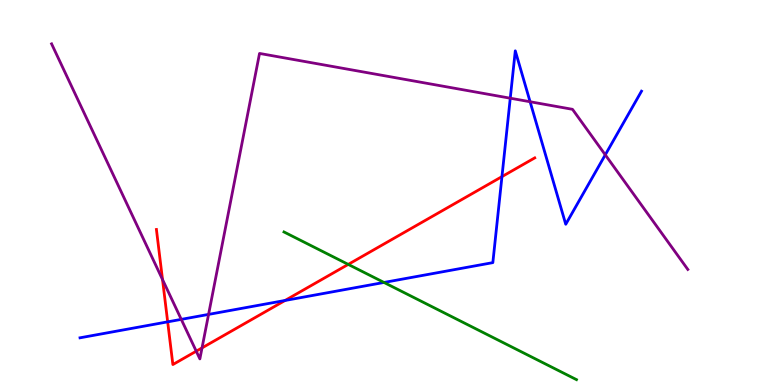[{'lines': ['blue', 'red'], 'intersections': [{'x': 2.16, 'y': 1.64}, {'x': 3.68, 'y': 2.2}, {'x': 6.48, 'y': 5.41}]}, {'lines': ['green', 'red'], 'intersections': [{'x': 4.49, 'y': 3.13}]}, {'lines': ['purple', 'red'], 'intersections': [{'x': 2.1, 'y': 2.74}, {'x': 2.53, 'y': 0.878}, {'x': 2.61, 'y': 0.964}]}, {'lines': ['blue', 'green'], 'intersections': [{'x': 4.95, 'y': 2.66}]}, {'lines': ['blue', 'purple'], 'intersections': [{'x': 2.34, 'y': 1.7}, {'x': 2.69, 'y': 1.83}, {'x': 6.58, 'y': 7.45}, {'x': 6.84, 'y': 7.36}, {'x': 7.81, 'y': 5.98}]}, {'lines': ['green', 'purple'], 'intersections': []}]